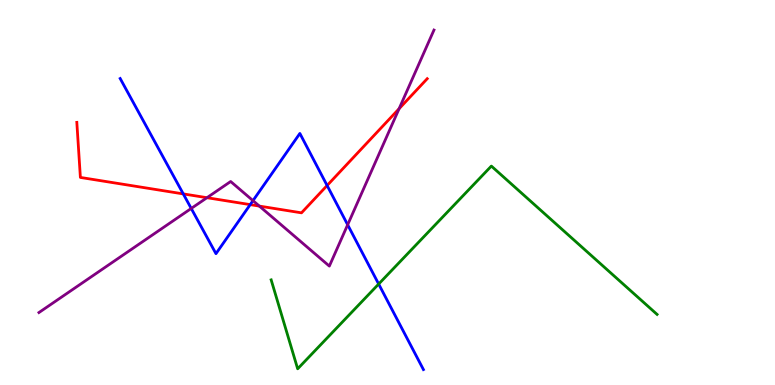[{'lines': ['blue', 'red'], 'intersections': [{'x': 2.36, 'y': 4.96}, {'x': 3.23, 'y': 4.69}, {'x': 4.22, 'y': 5.18}]}, {'lines': ['green', 'red'], 'intersections': []}, {'lines': ['purple', 'red'], 'intersections': [{'x': 2.67, 'y': 4.86}, {'x': 3.35, 'y': 4.65}, {'x': 5.15, 'y': 7.18}]}, {'lines': ['blue', 'green'], 'intersections': [{'x': 4.89, 'y': 2.62}]}, {'lines': ['blue', 'purple'], 'intersections': [{'x': 2.47, 'y': 4.59}, {'x': 3.26, 'y': 4.79}, {'x': 4.49, 'y': 4.16}]}, {'lines': ['green', 'purple'], 'intersections': []}]